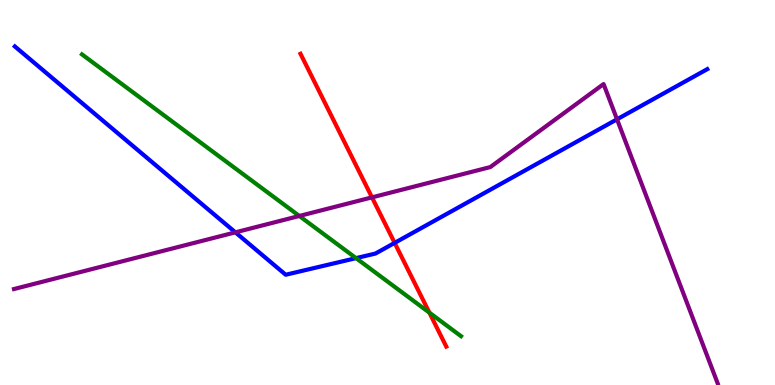[{'lines': ['blue', 'red'], 'intersections': [{'x': 5.09, 'y': 3.69}]}, {'lines': ['green', 'red'], 'intersections': [{'x': 5.54, 'y': 1.88}]}, {'lines': ['purple', 'red'], 'intersections': [{'x': 4.8, 'y': 4.87}]}, {'lines': ['blue', 'green'], 'intersections': [{'x': 4.59, 'y': 3.3}]}, {'lines': ['blue', 'purple'], 'intersections': [{'x': 3.04, 'y': 3.97}, {'x': 7.96, 'y': 6.9}]}, {'lines': ['green', 'purple'], 'intersections': [{'x': 3.86, 'y': 4.39}]}]